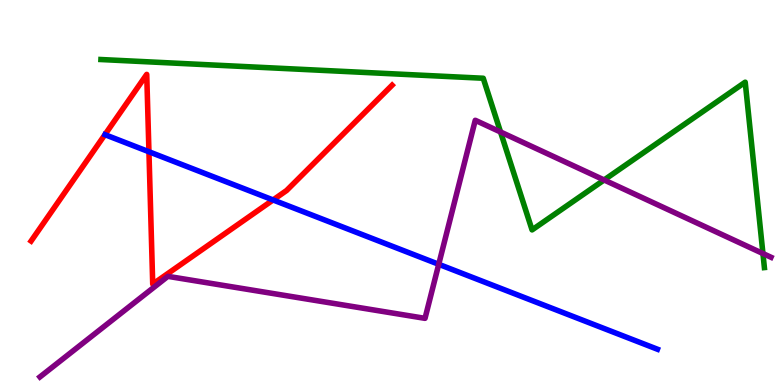[{'lines': ['blue', 'red'], 'intersections': [{'x': 1.92, 'y': 6.06}, {'x': 3.52, 'y': 4.81}]}, {'lines': ['green', 'red'], 'intersections': []}, {'lines': ['purple', 'red'], 'intersections': []}, {'lines': ['blue', 'green'], 'intersections': []}, {'lines': ['blue', 'purple'], 'intersections': [{'x': 5.66, 'y': 3.14}]}, {'lines': ['green', 'purple'], 'intersections': [{'x': 6.46, 'y': 6.57}, {'x': 7.8, 'y': 5.33}, {'x': 9.84, 'y': 3.41}]}]